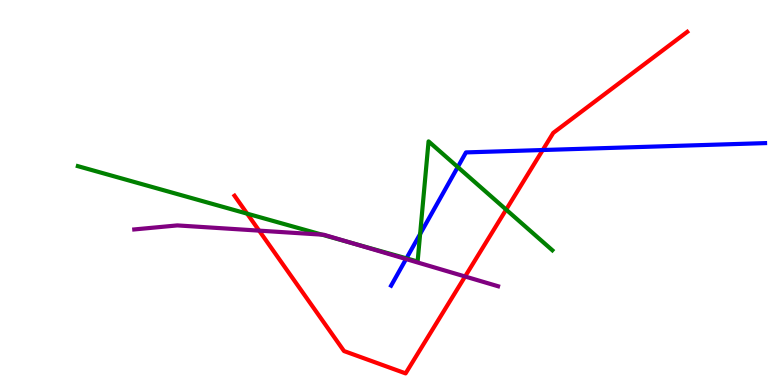[{'lines': ['blue', 'red'], 'intersections': [{'x': 7.0, 'y': 6.1}]}, {'lines': ['green', 'red'], 'intersections': [{'x': 3.19, 'y': 4.45}, {'x': 6.53, 'y': 4.56}]}, {'lines': ['purple', 'red'], 'intersections': [{'x': 3.34, 'y': 4.01}, {'x': 6.0, 'y': 2.82}]}, {'lines': ['blue', 'green'], 'intersections': [{'x': 5.24, 'y': 3.29}, {'x': 5.42, 'y': 3.92}, {'x': 5.91, 'y': 5.66}]}, {'lines': ['blue', 'purple'], 'intersections': [{'x': 5.24, 'y': 3.27}]}, {'lines': ['green', 'purple'], 'intersections': [{'x': 4.15, 'y': 3.91}, {'x': 4.54, 'y': 3.69}]}]